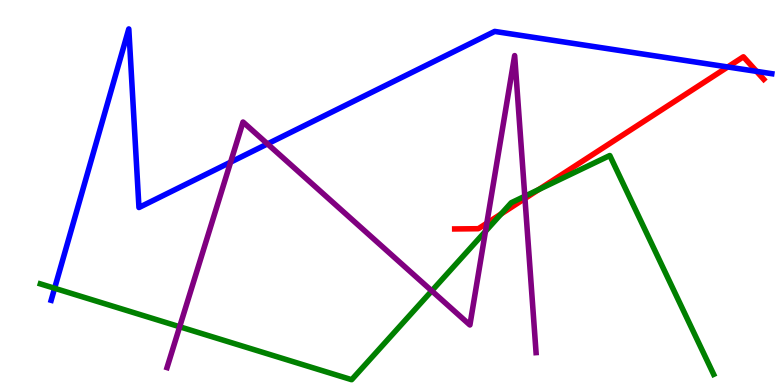[{'lines': ['blue', 'red'], 'intersections': [{'x': 9.39, 'y': 8.26}, {'x': 9.76, 'y': 8.15}]}, {'lines': ['green', 'red'], 'intersections': [{'x': 6.47, 'y': 4.44}, {'x': 6.95, 'y': 5.07}]}, {'lines': ['purple', 'red'], 'intersections': [{'x': 6.28, 'y': 4.2}, {'x': 6.77, 'y': 4.84}]}, {'lines': ['blue', 'green'], 'intersections': [{'x': 0.705, 'y': 2.51}]}, {'lines': ['blue', 'purple'], 'intersections': [{'x': 2.98, 'y': 5.79}, {'x': 3.45, 'y': 6.26}]}, {'lines': ['green', 'purple'], 'intersections': [{'x': 2.32, 'y': 1.51}, {'x': 5.57, 'y': 2.45}, {'x': 6.26, 'y': 3.99}, {'x': 6.77, 'y': 4.9}]}]